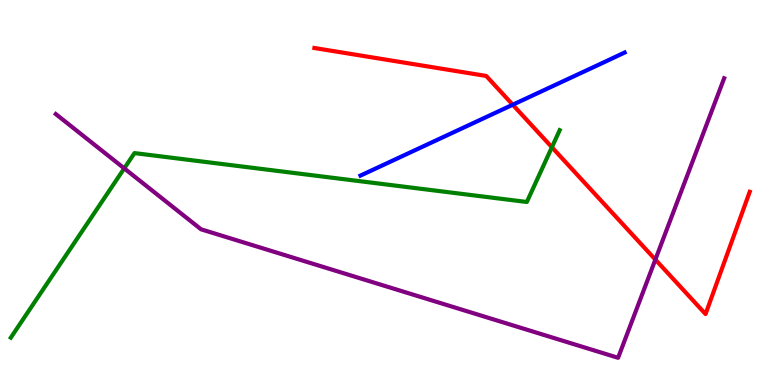[{'lines': ['blue', 'red'], 'intersections': [{'x': 6.62, 'y': 7.28}]}, {'lines': ['green', 'red'], 'intersections': [{'x': 7.12, 'y': 6.18}]}, {'lines': ['purple', 'red'], 'intersections': [{'x': 8.46, 'y': 3.26}]}, {'lines': ['blue', 'green'], 'intersections': []}, {'lines': ['blue', 'purple'], 'intersections': []}, {'lines': ['green', 'purple'], 'intersections': [{'x': 1.6, 'y': 5.63}]}]